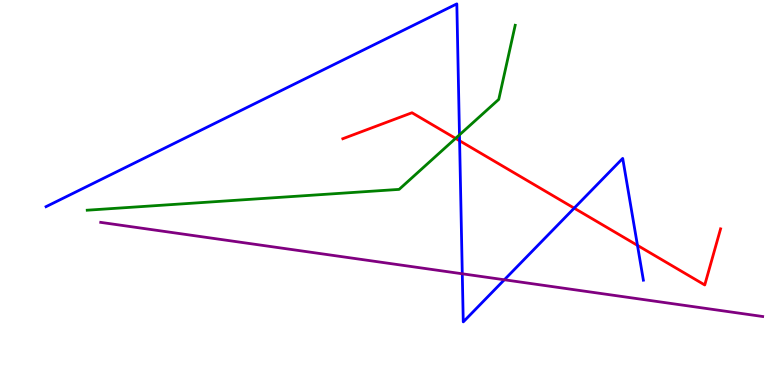[{'lines': ['blue', 'red'], 'intersections': [{'x': 5.93, 'y': 6.34}, {'x': 7.41, 'y': 4.59}, {'x': 8.23, 'y': 3.63}]}, {'lines': ['green', 'red'], 'intersections': [{'x': 5.88, 'y': 6.41}]}, {'lines': ['purple', 'red'], 'intersections': []}, {'lines': ['blue', 'green'], 'intersections': [{'x': 5.93, 'y': 6.5}]}, {'lines': ['blue', 'purple'], 'intersections': [{'x': 5.96, 'y': 2.89}, {'x': 6.51, 'y': 2.73}]}, {'lines': ['green', 'purple'], 'intersections': []}]